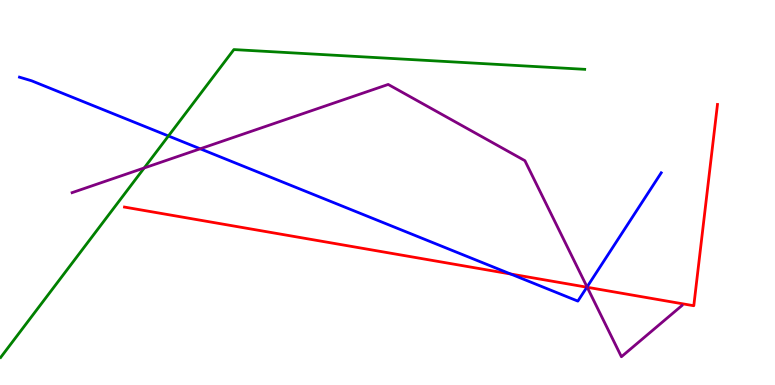[{'lines': ['blue', 'red'], 'intersections': [{'x': 6.59, 'y': 2.88}, {'x': 7.57, 'y': 2.54}]}, {'lines': ['green', 'red'], 'intersections': []}, {'lines': ['purple', 'red'], 'intersections': [{'x': 7.58, 'y': 2.54}]}, {'lines': ['blue', 'green'], 'intersections': [{'x': 2.17, 'y': 6.47}]}, {'lines': ['blue', 'purple'], 'intersections': [{'x': 2.58, 'y': 6.14}, {'x': 7.57, 'y': 2.55}]}, {'lines': ['green', 'purple'], 'intersections': [{'x': 1.86, 'y': 5.64}]}]